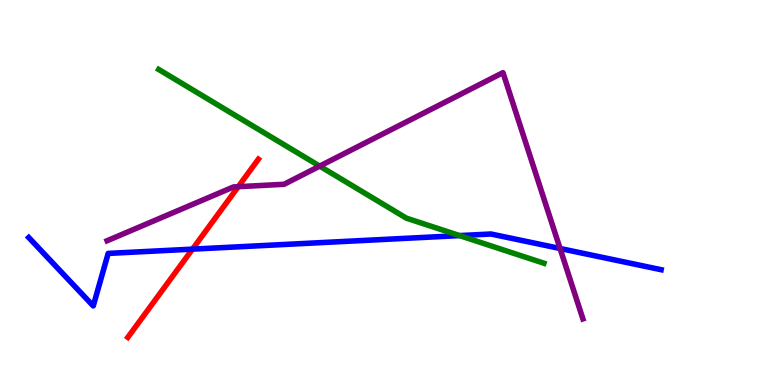[{'lines': ['blue', 'red'], 'intersections': [{'x': 2.48, 'y': 3.53}]}, {'lines': ['green', 'red'], 'intersections': []}, {'lines': ['purple', 'red'], 'intersections': [{'x': 3.07, 'y': 5.15}]}, {'lines': ['blue', 'green'], 'intersections': [{'x': 5.93, 'y': 3.88}]}, {'lines': ['blue', 'purple'], 'intersections': [{'x': 7.23, 'y': 3.55}]}, {'lines': ['green', 'purple'], 'intersections': [{'x': 4.13, 'y': 5.69}]}]